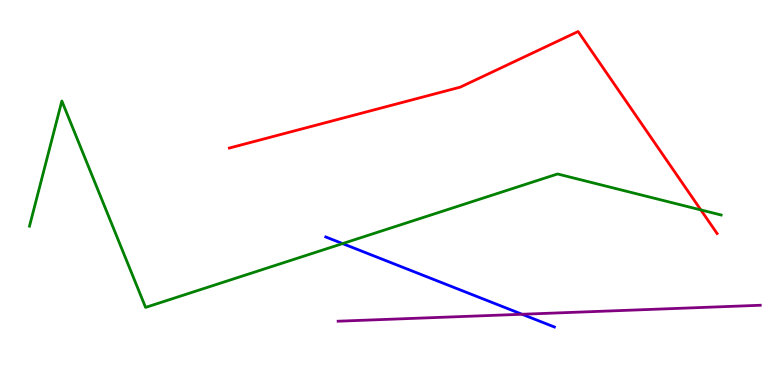[{'lines': ['blue', 'red'], 'intersections': []}, {'lines': ['green', 'red'], 'intersections': [{'x': 9.04, 'y': 4.55}]}, {'lines': ['purple', 'red'], 'intersections': []}, {'lines': ['blue', 'green'], 'intersections': [{'x': 4.42, 'y': 3.67}]}, {'lines': ['blue', 'purple'], 'intersections': [{'x': 6.74, 'y': 1.84}]}, {'lines': ['green', 'purple'], 'intersections': []}]